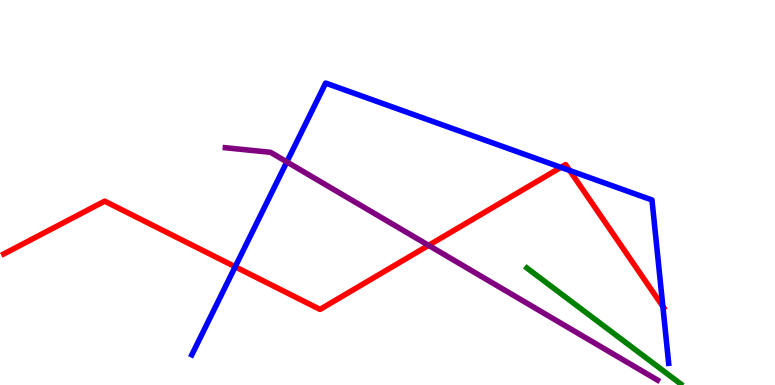[{'lines': ['blue', 'red'], 'intersections': [{'x': 3.03, 'y': 3.07}, {'x': 7.24, 'y': 5.65}, {'x': 7.35, 'y': 5.57}, {'x': 8.55, 'y': 2.04}]}, {'lines': ['green', 'red'], 'intersections': []}, {'lines': ['purple', 'red'], 'intersections': [{'x': 5.53, 'y': 3.63}]}, {'lines': ['blue', 'green'], 'intersections': []}, {'lines': ['blue', 'purple'], 'intersections': [{'x': 3.7, 'y': 5.79}]}, {'lines': ['green', 'purple'], 'intersections': []}]